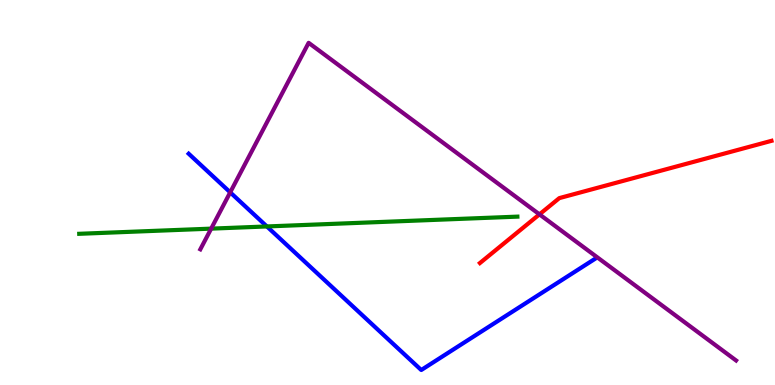[{'lines': ['blue', 'red'], 'intersections': []}, {'lines': ['green', 'red'], 'intersections': []}, {'lines': ['purple', 'red'], 'intersections': [{'x': 6.96, 'y': 4.43}]}, {'lines': ['blue', 'green'], 'intersections': [{'x': 3.44, 'y': 4.12}]}, {'lines': ['blue', 'purple'], 'intersections': [{'x': 2.97, 'y': 5.0}]}, {'lines': ['green', 'purple'], 'intersections': [{'x': 2.72, 'y': 4.06}]}]